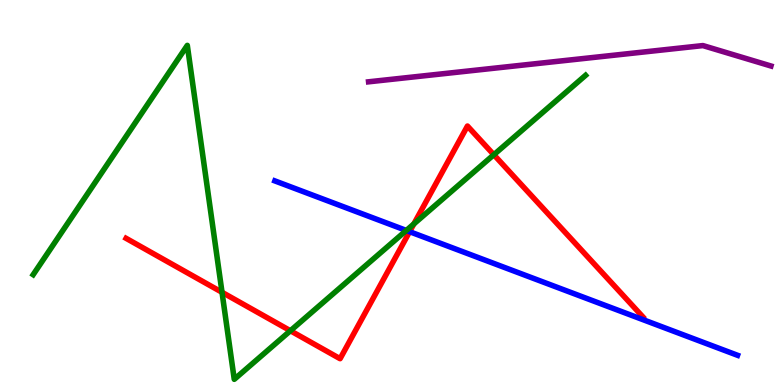[{'lines': ['blue', 'red'], 'intersections': [{'x': 5.29, 'y': 3.98}]}, {'lines': ['green', 'red'], 'intersections': [{'x': 2.86, 'y': 2.41}, {'x': 3.75, 'y': 1.41}, {'x': 5.34, 'y': 4.18}, {'x': 6.37, 'y': 5.98}]}, {'lines': ['purple', 'red'], 'intersections': []}, {'lines': ['blue', 'green'], 'intersections': [{'x': 5.24, 'y': 4.01}]}, {'lines': ['blue', 'purple'], 'intersections': []}, {'lines': ['green', 'purple'], 'intersections': []}]